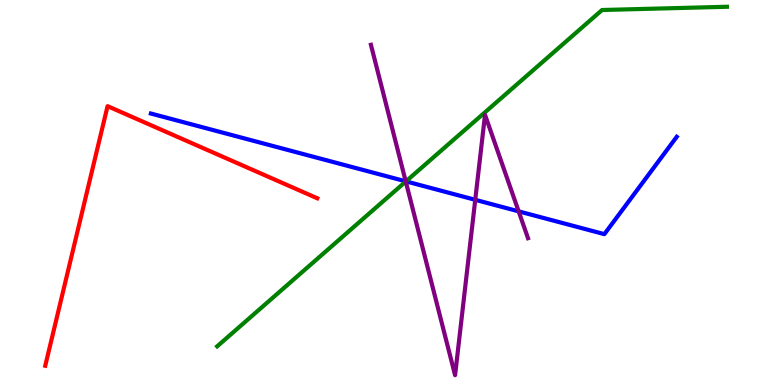[{'lines': ['blue', 'red'], 'intersections': []}, {'lines': ['green', 'red'], 'intersections': []}, {'lines': ['purple', 'red'], 'intersections': []}, {'lines': ['blue', 'green'], 'intersections': [{'x': 5.24, 'y': 5.29}]}, {'lines': ['blue', 'purple'], 'intersections': [{'x': 5.23, 'y': 5.29}, {'x': 6.13, 'y': 4.81}, {'x': 6.69, 'y': 4.51}]}, {'lines': ['green', 'purple'], 'intersections': [{'x': 5.24, 'y': 5.28}]}]